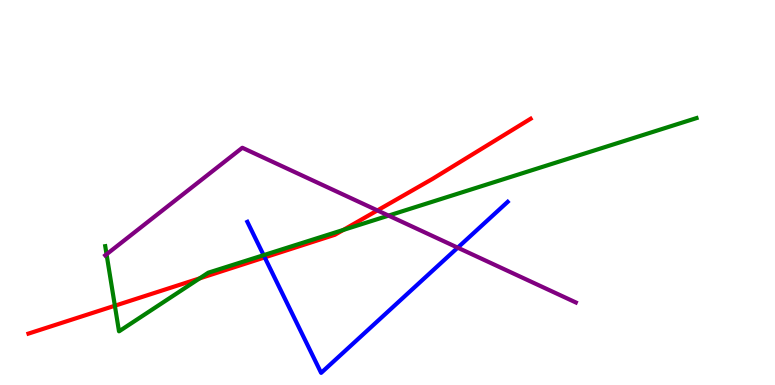[{'lines': ['blue', 'red'], 'intersections': [{'x': 3.42, 'y': 3.31}]}, {'lines': ['green', 'red'], 'intersections': [{'x': 1.48, 'y': 2.06}, {'x': 2.58, 'y': 2.77}, {'x': 4.43, 'y': 4.03}]}, {'lines': ['purple', 'red'], 'intersections': [{'x': 4.87, 'y': 4.53}]}, {'lines': ['blue', 'green'], 'intersections': [{'x': 3.4, 'y': 3.37}]}, {'lines': ['blue', 'purple'], 'intersections': [{'x': 5.91, 'y': 3.57}]}, {'lines': ['green', 'purple'], 'intersections': [{'x': 1.37, 'y': 3.39}, {'x': 5.01, 'y': 4.4}]}]